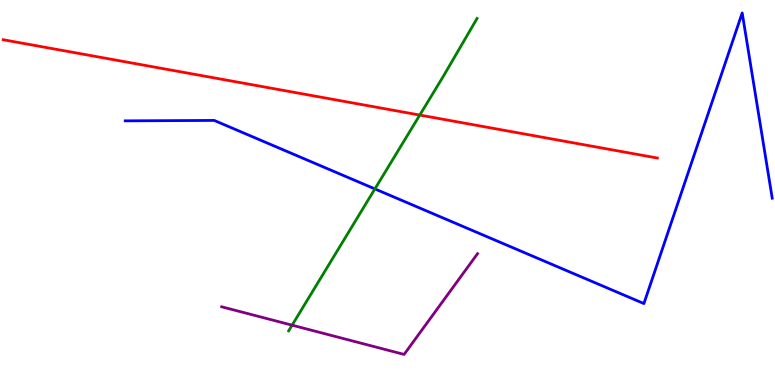[{'lines': ['blue', 'red'], 'intersections': []}, {'lines': ['green', 'red'], 'intersections': [{'x': 5.42, 'y': 7.01}]}, {'lines': ['purple', 'red'], 'intersections': []}, {'lines': ['blue', 'green'], 'intersections': [{'x': 4.84, 'y': 5.09}]}, {'lines': ['blue', 'purple'], 'intersections': []}, {'lines': ['green', 'purple'], 'intersections': [{'x': 3.77, 'y': 1.55}]}]